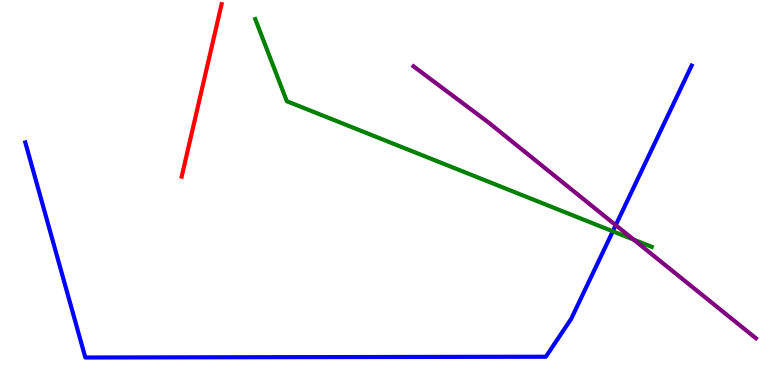[{'lines': ['blue', 'red'], 'intersections': []}, {'lines': ['green', 'red'], 'intersections': []}, {'lines': ['purple', 'red'], 'intersections': []}, {'lines': ['blue', 'green'], 'intersections': [{'x': 7.91, 'y': 3.99}]}, {'lines': ['blue', 'purple'], 'intersections': [{'x': 7.95, 'y': 4.15}]}, {'lines': ['green', 'purple'], 'intersections': [{'x': 8.18, 'y': 3.78}]}]